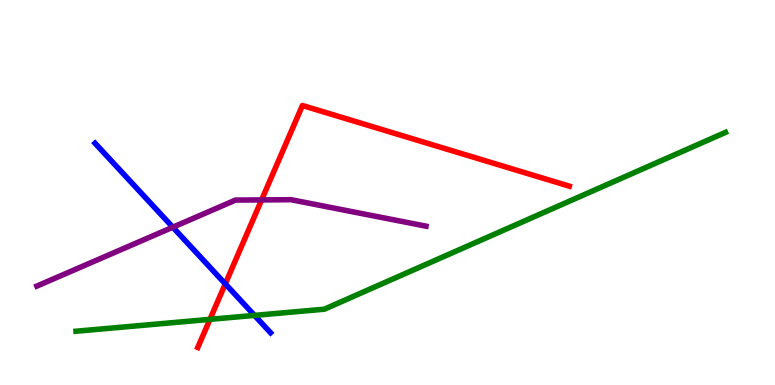[{'lines': ['blue', 'red'], 'intersections': [{'x': 2.91, 'y': 2.63}]}, {'lines': ['green', 'red'], 'intersections': [{'x': 2.71, 'y': 1.71}]}, {'lines': ['purple', 'red'], 'intersections': [{'x': 3.38, 'y': 4.81}]}, {'lines': ['blue', 'green'], 'intersections': [{'x': 3.28, 'y': 1.81}]}, {'lines': ['blue', 'purple'], 'intersections': [{'x': 2.23, 'y': 4.1}]}, {'lines': ['green', 'purple'], 'intersections': []}]